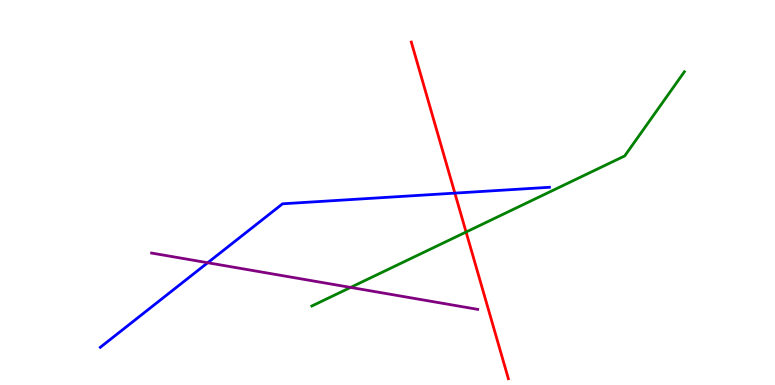[{'lines': ['blue', 'red'], 'intersections': [{'x': 5.87, 'y': 4.98}]}, {'lines': ['green', 'red'], 'intersections': [{'x': 6.01, 'y': 3.97}]}, {'lines': ['purple', 'red'], 'intersections': []}, {'lines': ['blue', 'green'], 'intersections': []}, {'lines': ['blue', 'purple'], 'intersections': [{'x': 2.68, 'y': 3.18}]}, {'lines': ['green', 'purple'], 'intersections': [{'x': 4.52, 'y': 2.53}]}]